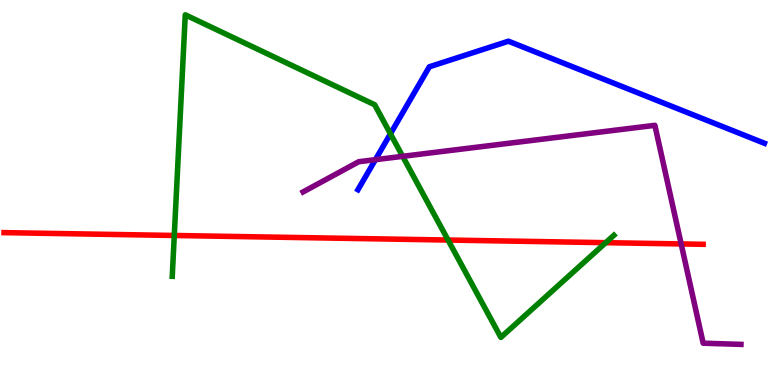[{'lines': ['blue', 'red'], 'intersections': []}, {'lines': ['green', 'red'], 'intersections': [{'x': 2.25, 'y': 3.88}, {'x': 5.78, 'y': 3.77}, {'x': 7.82, 'y': 3.7}]}, {'lines': ['purple', 'red'], 'intersections': [{'x': 8.79, 'y': 3.66}]}, {'lines': ['blue', 'green'], 'intersections': [{'x': 5.04, 'y': 6.52}]}, {'lines': ['blue', 'purple'], 'intersections': [{'x': 4.84, 'y': 5.85}]}, {'lines': ['green', 'purple'], 'intersections': [{'x': 5.2, 'y': 5.94}]}]